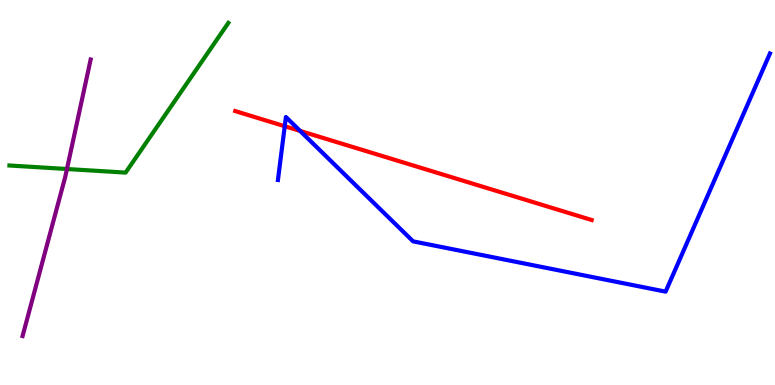[{'lines': ['blue', 'red'], 'intersections': [{'x': 3.67, 'y': 6.72}, {'x': 3.87, 'y': 6.6}]}, {'lines': ['green', 'red'], 'intersections': []}, {'lines': ['purple', 'red'], 'intersections': []}, {'lines': ['blue', 'green'], 'intersections': []}, {'lines': ['blue', 'purple'], 'intersections': []}, {'lines': ['green', 'purple'], 'intersections': [{'x': 0.864, 'y': 5.61}]}]